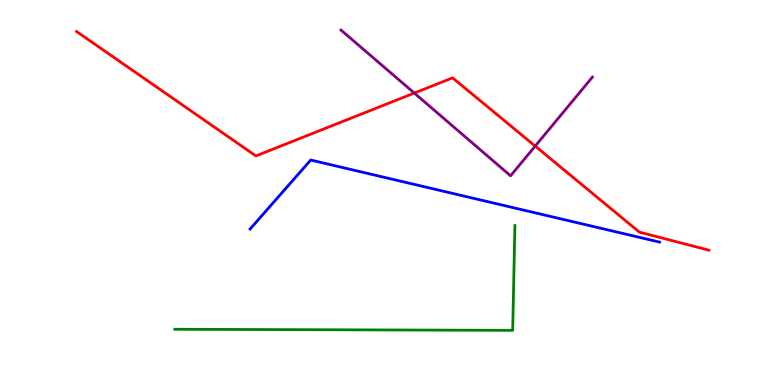[{'lines': ['blue', 'red'], 'intersections': []}, {'lines': ['green', 'red'], 'intersections': []}, {'lines': ['purple', 'red'], 'intersections': [{'x': 5.35, 'y': 7.58}, {'x': 6.91, 'y': 6.21}]}, {'lines': ['blue', 'green'], 'intersections': []}, {'lines': ['blue', 'purple'], 'intersections': []}, {'lines': ['green', 'purple'], 'intersections': []}]